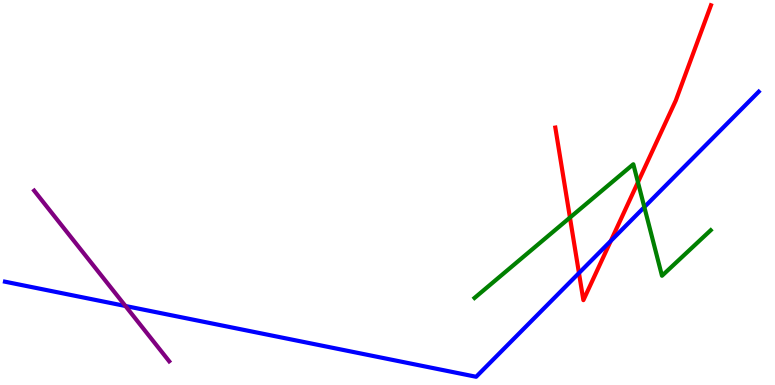[{'lines': ['blue', 'red'], 'intersections': [{'x': 7.47, 'y': 2.91}, {'x': 7.88, 'y': 3.74}]}, {'lines': ['green', 'red'], 'intersections': [{'x': 7.35, 'y': 4.35}, {'x': 8.23, 'y': 5.27}]}, {'lines': ['purple', 'red'], 'intersections': []}, {'lines': ['blue', 'green'], 'intersections': [{'x': 8.31, 'y': 4.62}]}, {'lines': ['blue', 'purple'], 'intersections': [{'x': 1.62, 'y': 2.05}]}, {'lines': ['green', 'purple'], 'intersections': []}]